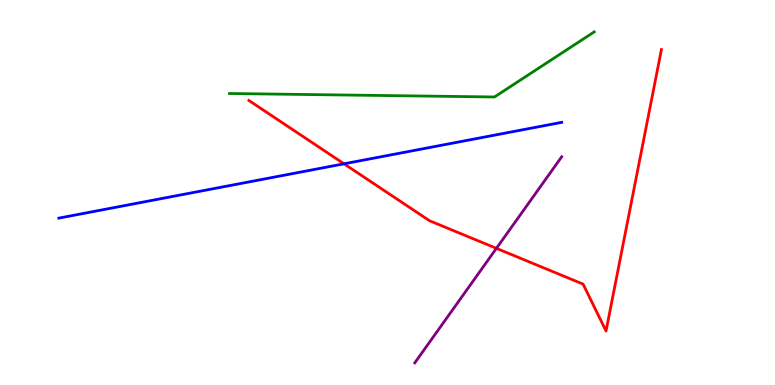[{'lines': ['blue', 'red'], 'intersections': [{'x': 4.44, 'y': 5.75}]}, {'lines': ['green', 'red'], 'intersections': []}, {'lines': ['purple', 'red'], 'intersections': [{'x': 6.41, 'y': 3.55}]}, {'lines': ['blue', 'green'], 'intersections': []}, {'lines': ['blue', 'purple'], 'intersections': []}, {'lines': ['green', 'purple'], 'intersections': []}]